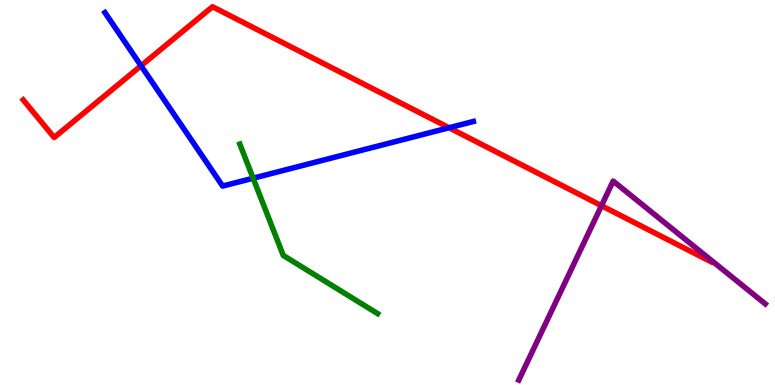[{'lines': ['blue', 'red'], 'intersections': [{'x': 1.82, 'y': 8.29}, {'x': 5.79, 'y': 6.68}]}, {'lines': ['green', 'red'], 'intersections': []}, {'lines': ['purple', 'red'], 'intersections': [{'x': 7.76, 'y': 4.66}]}, {'lines': ['blue', 'green'], 'intersections': [{'x': 3.27, 'y': 5.37}]}, {'lines': ['blue', 'purple'], 'intersections': []}, {'lines': ['green', 'purple'], 'intersections': []}]